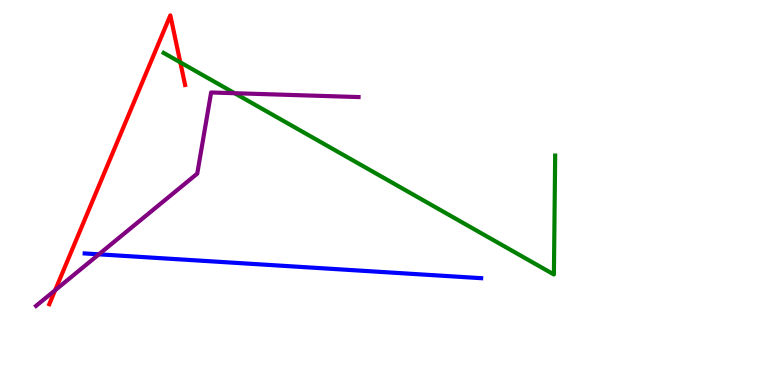[{'lines': ['blue', 'red'], 'intersections': []}, {'lines': ['green', 'red'], 'intersections': [{'x': 2.33, 'y': 8.38}]}, {'lines': ['purple', 'red'], 'intersections': [{'x': 0.712, 'y': 2.46}]}, {'lines': ['blue', 'green'], 'intersections': []}, {'lines': ['blue', 'purple'], 'intersections': [{'x': 1.28, 'y': 3.39}]}, {'lines': ['green', 'purple'], 'intersections': [{'x': 3.03, 'y': 7.58}]}]